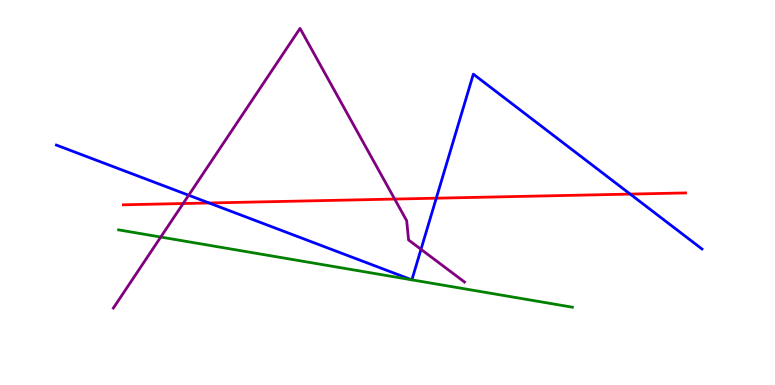[{'lines': ['blue', 'red'], 'intersections': [{'x': 2.7, 'y': 4.73}, {'x': 5.63, 'y': 4.85}, {'x': 8.13, 'y': 4.96}]}, {'lines': ['green', 'red'], 'intersections': []}, {'lines': ['purple', 'red'], 'intersections': [{'x': 2.36, 'y': 4.71}, {'x': 5.09, 'y': 4.83}]}, {'lines': ['blue', 'green'], 'intersections': [{'x': 5.31, 'y': 2.73}, {'x': 5.31, 'y': 2.73}]}, {'lines': ['blue', 'purple'], 'intersections': [{'x': 2.43, 'y': 4.93}, {'x': 5.43, 'y': 3.52}]}, {'lines': ['green', 'purple'], 'intersections': [{'x': 2.07, 'y': 3.84}]}]